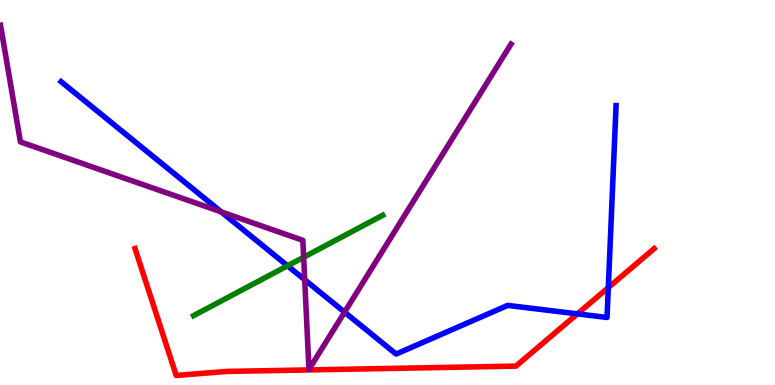[{'lines': ['blue', 'red'], 'intersections': [{'x': 7.45, 'y': 1.85}, {'x': 7.85, 'y': 2.53}]}, {'lines': ['green', 'red'], 'intersections': []}, {'lines': ['purple', 'red'], 'intersections': []}, {'lines': ['blue', 'green'], 'intersections': [{'x': 3.71, 'y': 3.1}]}, {'lines': ['blue', 'purple'], 'intersections': [{'x': 2.85, 'y': 4.5}, {'x': 3.93, 'y': 2.73}, {'x': 4.45, 'y': 1.89}]}, {'lines': ['green', 'purple'], 'intersections': [{'x': 3.92, 'y': 3.32}]}]